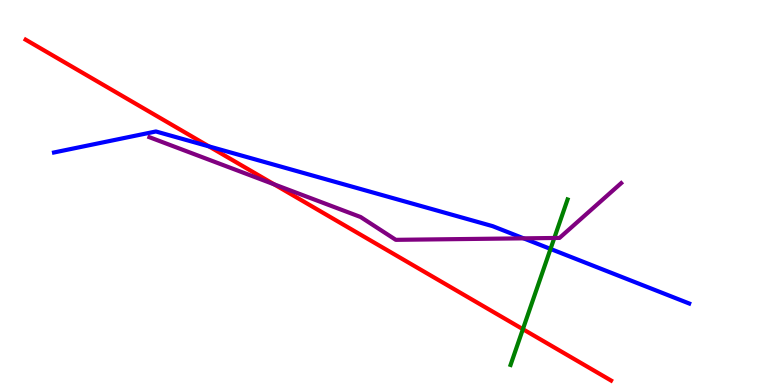[{'lines': ['blue', 'red'], 'intersections': [{'x': 2.7, 'y': 6.2}]}, {'lines': ['green', 'red'], 'intersections': [{'x': 6.75, 'y': 1.45}]}, {'lines': ['purple', 'red'], 'intersections': [{'x': 3.54, 'y': 5.21}]}, {'lines': ['blue', 'green'], 'intersections': [{'x': 7.1, 'y': 3.53}]}, {'lines': ['blue', 'purple'], 'intersections': [{'x': 6.76, 'y': 3.81}]}, {'lines': ['green', 'purple'], 'intersections': [{'x': 7.15, 'y': 3.82}]}]